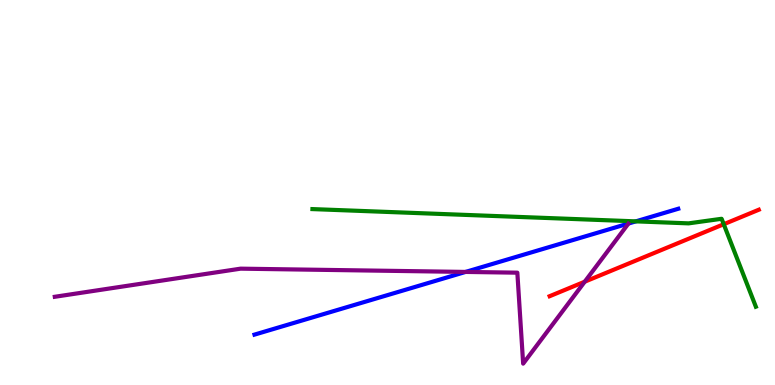[{'lines': ['blue', 'red'], 'intersections': []}, {'lines': ['green', 'red'], 'intersections': [{'x': 9.34, 'y': 4.18}]}, {'lines': ['purple', 'red'], 'intersections': [{'x': 7.55, 'y': 2.68}]}, {'lines': ['blue', 'green'], 'intersections': [{'x': 8.2, 'y': 4.25}]}, {'lines': ['blue', 'purple'], 'intersections': [{'x': 6.01, 'y': 2.94}]}, {'lines': ['green', 'purple'], 'intersections': []}]